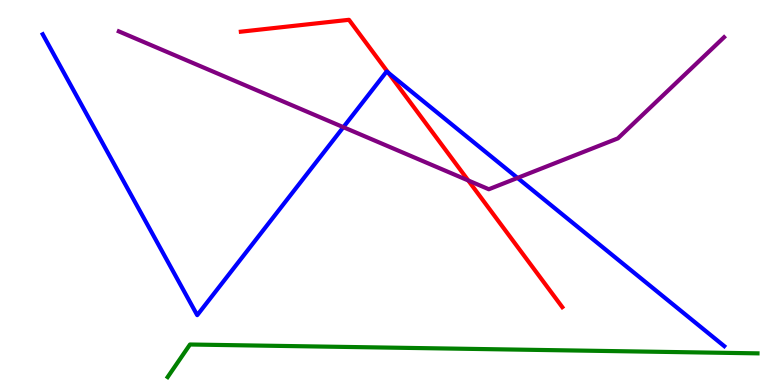[{'lines': ['blue', 'red'], 'intersections': [{'x': 5.01, 'y': 8.11}]}, {'lines': ['green', 'red'], 'intersections': []}, {'lines': ['purple', 'red'], 'intersections': [{'x': 6.04, 'y': 5.31}]}, {'lines': ['blue', 'green'], 'intersections': []}, {'lines': ['blue', 'purple'], 'intersections': [{'x': 4.43, 'y': 6.7}, {'x': 6.68, 'y': 5.38}]}, {'lines': ['green', 'purple'], 'intersections': []}]